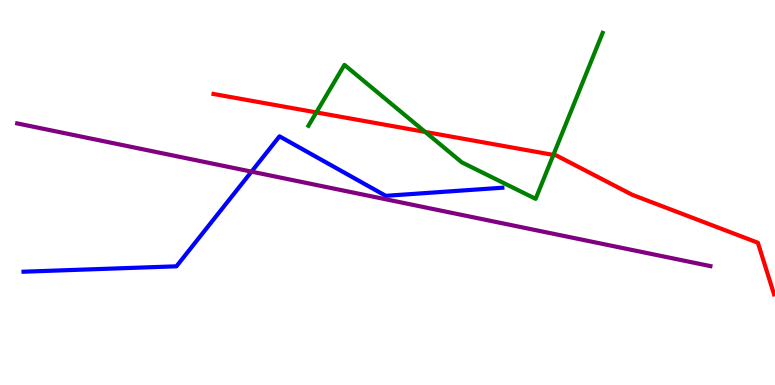[{'lines': ['blue', 'red'], 'intersections': []}, {'lines': ['green', 'red'], 'intersections': [{'x': 4.08, 'y': 7.08}, {'x': 5.49, 'y': 6.57}, {'x': 7.14, 'y': 5.98}]}, {'lines': ['purple', 'red'], 'intersections': []}, {'lines': ['blue', 'green'], 'intersections': []}, {'lines': ['blue', 'purple'], 'intersections': [{'x': 3.25, 'y': 5.54}]}, {'lines': ['green', 'purple'], 'intersections': []}]